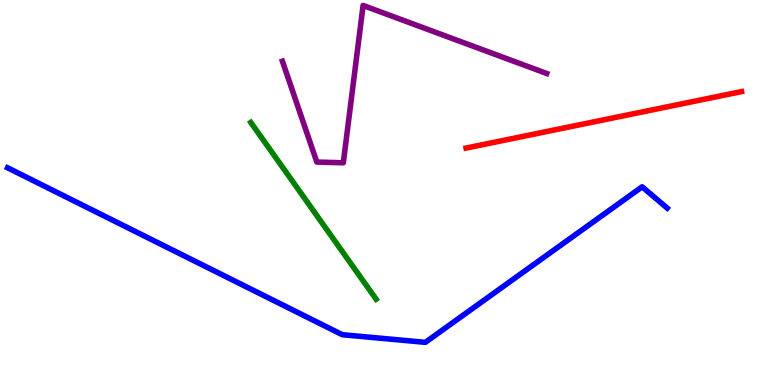[{'lines': ['blue', 'red'], 'intersections': []}, {'lines': ['green', 'red'], 'intersections': []}, {'lines': ['purple', 'red'], 'intersections': []}, {'lines': ['blue', 'green'], 'intersections': []}, {'lines': ['blue', 'purple'], 'intersections': []}, {'lines': ['green', 'purple'], 'intersections': []}]